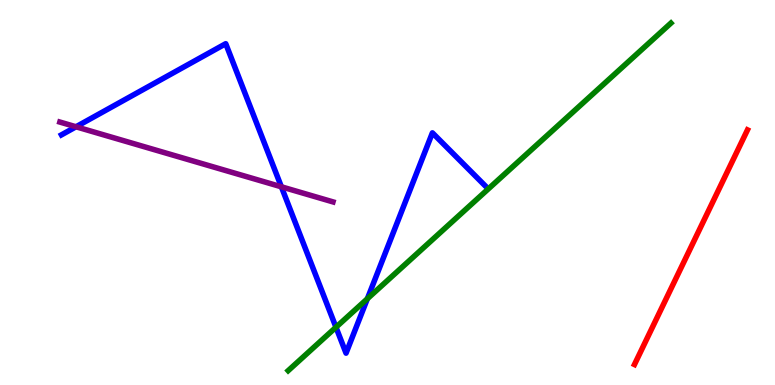[{'lines': ['blue', 'red'], 'intersections': []}, {'lines': ['green', 'red'], 'intersections': []}, {'lines': ['purple', 'red'], 'intersections': []}, {'lines': ['blue', 'green'], 'intersections': [{'x': 4.34, 'y': 1.5}, {'x': 4.74, 'y': 2.24}]}, {'lines': ['blue', 'purple'], 'intersections': [{'x': 0.981, 'y': 6.71}, {'x': 3.63, 'y': 5.15}]}, {'lines': ['green', 'purple'], 'intersections': []}]